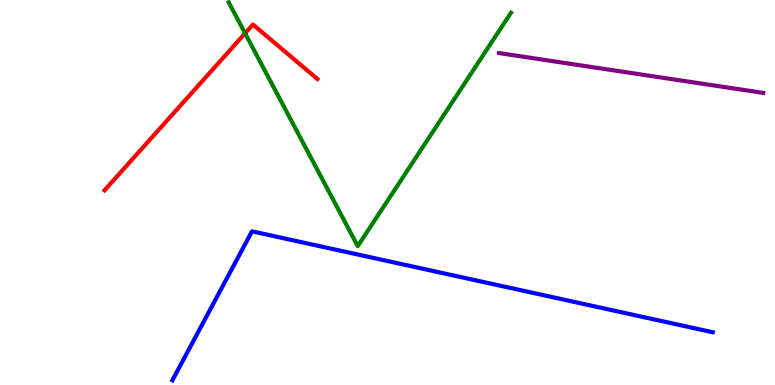[{'lines': ['blue', 'red'], 'intersections': []}, {'lines': ['green', 'red'], 'intersections': [{'x': 3.16, 'y': 9.13}]}, {'lines': ['purple', 'red'], 'intersections': []}, {'lines': ['blue', 'green'], 'intersections': []}, {'lines': ['blue', 'purple'], 'intersections': []}, {'lines': ['green', 'purple'], 'intersections': []}]